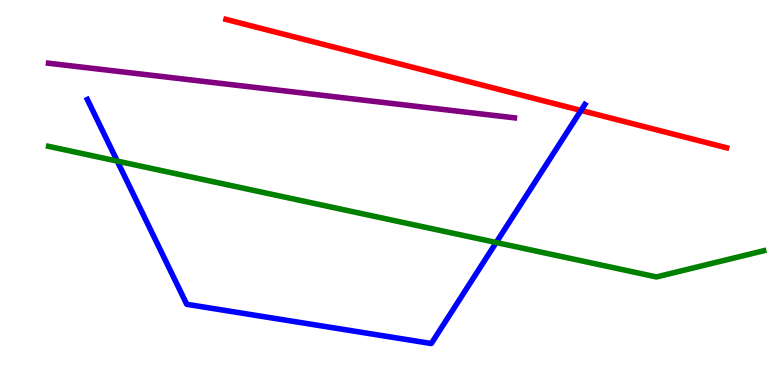[{'lines': ['blue', 'red'], 'intersections': [{'x': 7.5, 'y': 7.13}]}, {'lines': ['green', 'red'], 'intersections': []}, {'lines': ['purple', 'red'], 'intersections': []}, {'lines': ['blue', 'green'], 'intersections': [{'x': 1.51, 'y': 5.82}, {'x': 6.4, 'y': 3.7}]}, {'lines': ['blue', 'purple'], 'intersections': []}, {'lines': ['green', 'purple'], 'intersections': []}]